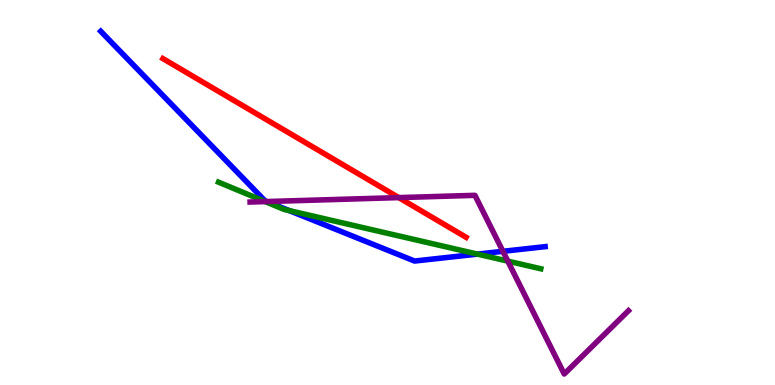[{'lines': ['blue', 'red'], 'intersections': []}, {'lines': ['green', 'red'], 'intersections': []}, {'lines': ['purple', 'red'], 'intersections': [{'x': 5.15, 'y': 4.87}]}, {'lines': ['blue', 'green'], 'intersections': [{'x': 3.73, 'y': 4.53}, {'x': 6.16, 'y': 3.4}]}, {'lines': ['blue', 'purple'], 'intersections': [{'x': 3.44, 'y': 4.76}, {'x': 6.49, 'y': 3.47}]}, {'lines': ['green', 'purple'], 'intersections': [{'x': 3.42, 'y': 4.76}, {'x': 6.55, 'y': 3.22}]}]